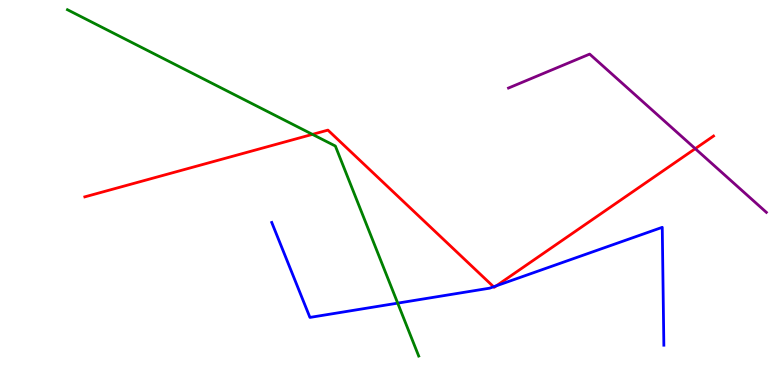[{'lines': ['blue', 'red'], 'intersections': [{'x': 6.37, 'y': 2.55}, {'x': 6.41, 'y': 2.58}]}, {'lines': ['green', 'red'], 'intersections': [{'x': 4.03, 'y': 6.51}]}, {'lines': ['purple', 'red'], 'intersections': [{'x': 8.97, 'y': 6.14}]}, {'lines': ['blue', 'green'], 'intersections': [{'x': 5.13, 'y': 2.13}]}, {'lines': ['blue', 'purple'], 'intersections': []}, {'lines': ['green', 'purple'], 'intersections': []}]